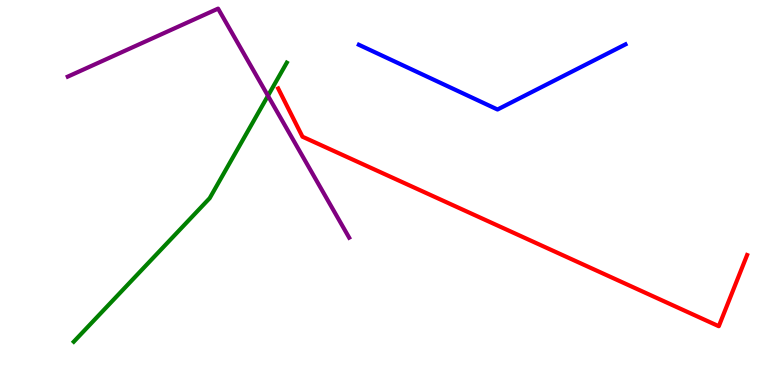[{'lines': ['blue', 'red'], 'intersections': []}, {'lines': ['green', 'red'], 'intersections': []}, {'lines': ['purple', 'red'], 'intersections': []}, {'lines': ['blue', 'green'], 'intersections': []}, {'lines': ['blue', 'purple'], 'intersections': []}, {'lines': ['green', 'purple'], 'intersections': [{'x': 3.46, 'y': 7.51}]}]